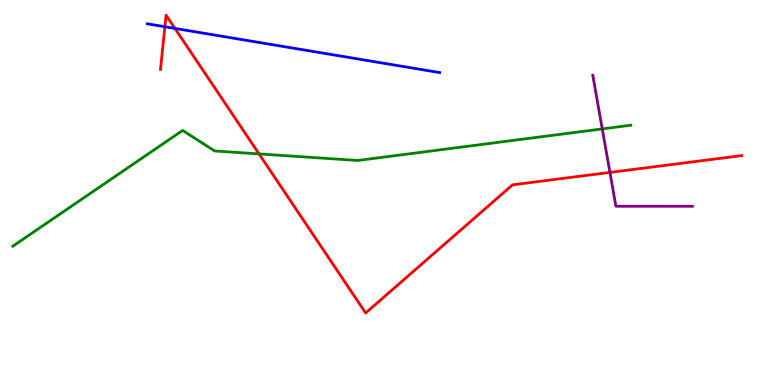[{'lines': ['blue', 'red'], 'intersections': [{'x': 2.13, 'y': 9.31}, {'x': 2.26, 'y': 9.26}]}, {'lines': ['green', 'red'], 'intersections': [{'x': 3.34, 'y': 6.0}]}, {'lines': ['purple', 'red'], 'intersections': [{'x': 7.87, 'y': 5.52}]}, {'lines': ['blue', 'green'], 'intersections': []}, {'lines': ['blue', 'purple'], 'intersections': []}, {'lines': ['green', 'purple'], 'intersections': [{'x': 7.77, 'y': 6.65}]}]